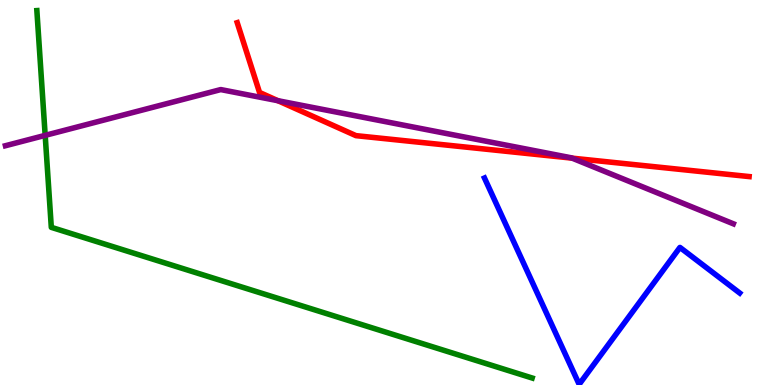[{'lines': ['blue', 'red'], 'intersections': []}, {'lines': ['green', 'red'], 'intersections': []}, {'lines': ['purple', 'red'], 'intersections': [{'x': 3.59, 'y': 7.38}, {'x': 7.38, 'y': 5.89}]}, {'lines': ['blue', 'green'], 'intersections': []}, {'lines': ['blue', 'purple'], 'intersections': []}, {'lines': ['green', 'purple'], 'intersections': [{'x': 0.583, 'y': 6.48}]}]